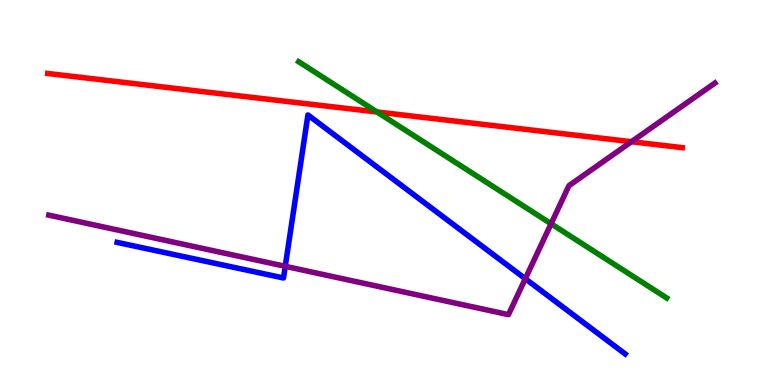[{'lines': ['blue', 'red'], 'intersections': []}, {'lines': ['green', 'red'], 'intersections': [{'x': 4.86, 'y': 7.09}]}, {'lines': ['purple', 'red'], 'intersections': [{'x': 8.15, 'y': 6.32}]}, {'lines': ['blue', 'green'], 'intersections': []}, {'lines': ['blue', 'purple'], 'intersections': [{'x': 3.68, 'y': 3.08}, {'x': 6.78, 'y': 2.76}]}, {'lines': ['green', 'purple'], 'intersections': [{'x': 7.11, 'y': 4.19}]}]